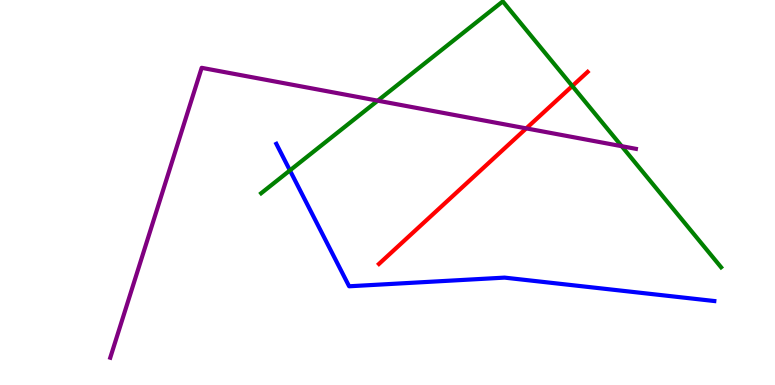[{'lines': ['blue', 'red'], 'intersections': []}, {'lines': ['green', 'red'], 'intersections': [{'x': 7.38, 'y': 7.77}]}, {'lines': ['purple', 'red'], 'intersections': [{'x': 6.79, 'y': 6.67}]}, {'lines': ['blue', 'green'], 'intersections': [{'x': 3.74, 'y': 5.57}]}, {'lines': ['blue', 'purple'], 'intersections': []}, {'lines': ['green', 'purple'], 'intersections': [{'x': 4.87, 'y': 7.39}, {'x': 8.02, 'y': 6.2}]}]